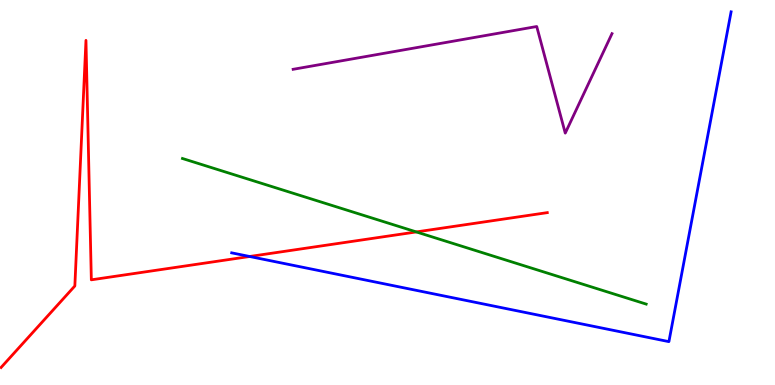[{'lines': ['blue', 'red'], 'intersections': [{'x': 3.22, 'y': 3.34}]}, {'lines': ['green', 'red'], 'intersections': [{'x': 5.37, 'y': 3.98}]}, {'lines': ['purple', 'red'], 'intersections': []}, {'lines': ['blue', 'green'], 'intersections': []}, {'lines': ['blue', 'purple'], 'intersections': []}, {'lines': ['green', 'purple'], 'intersections': []}]